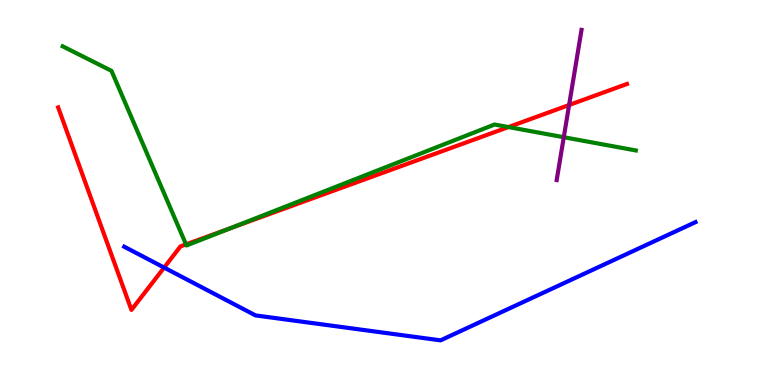[{'lines': ['blue', 'red'], 'intersections': [{'x': 2.12, 'y': 3.05}]}, {'lines': ['green', 'red'], 'intersections': [{'x': 2.4, 'y': 3.65}, {'x': 2.98, 'y': 4.07}, {'x': 6.56, 'y': 6.7}]}, {'lines': ['purple', 'red'], 'intersections': [{'x': 7.34, 'y': 7.27}]}, {'lines': ['blue', 'green'], 'intersections': []}, {'lines': ['blue', 'purple'], 'intersections': []}, {'lines': ['green', 'purple'], 'intersections': [{'x': 7.27, 'y': 6.44}]}]